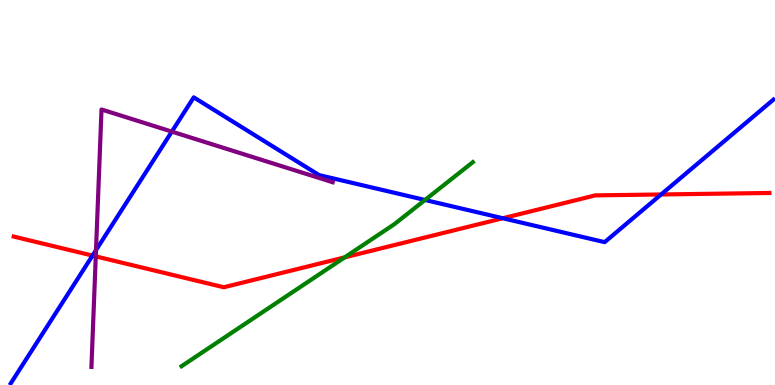[{'lines': ['blue', 'red'], 'intersections': [{'x': 1.19, 'y': 3.36}, {'x': 6.49, 'y': 4.33}, {'x': 8.53, 'y': 4.95}]}, {'lines': ['green', 'red'], 'intersections': [{'x': 4.45, 'y': 3.32}]}, {'lines': ['purple', 'red'], 'intersections': [{'x': 1.24, 'y': 3.34}]}, {'lines': ['blue', 'green'], 'intersections': [{'x': 5.48, 'y': 4.81}]}, {'lines': ['blue', 'purple'], 'intersections': [{'x': 1.24, 'y': 3.5}, {'x': 2.22, 'y': 6.58}]}, {'lines': ['green', 'purple'], 'intersections': []}]